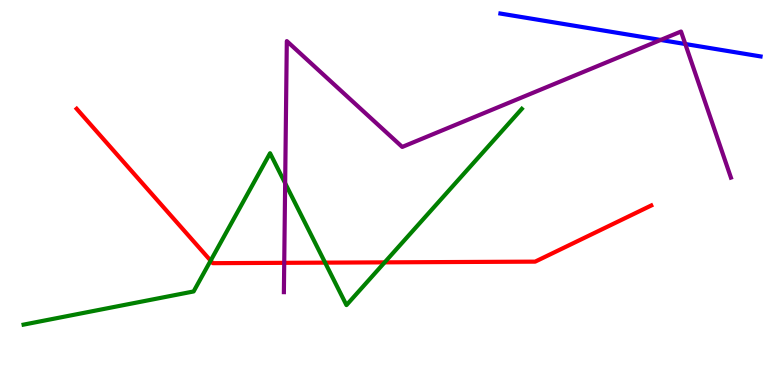[{'lines': ['blue', 'red'], 'intersections': []}, {'lines': ['green', 'red'], 'intersections': [{'x': 2.72, 'y': 3.23}, {'x': 4.19, 'y': 3.18}, {'x': 4.96, 'y': 3.19}]}, {'lines': ['purple', 'red'], 'intersections': [{'x': 3.67, 'y': 3.17}]}, {'lines': ['blue', 'green'], 'intersections': []}, {'lines': ['blue', 'purple'], 'intersections': [{'x': 8.52, 'y': 8.96}, {'x': 8.84, 'y': 8.86}]}, {'lines': ['green', 'purple'], 'intersections': [{'x': 3.68, 'y': 5.24}]}]